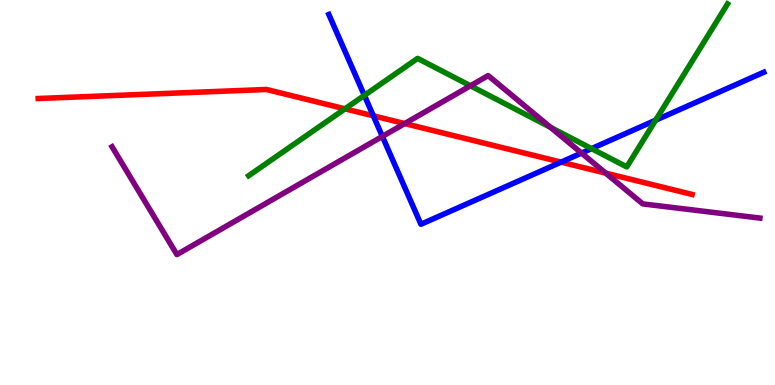[{'lines': ['blue', 'red'], 'intersections': [{'x': 4.82, 'y': 6.99}, {'x': 7.24, 'y': 5.79}]}, {'lines': ['green', 'red'], 'intersections': [{'x': 4.45, 'y': 7.17}]}, {'lines': ['purple', 'red'], 'intersections': [{'x': 5.22, 'y': 6.79}, {'x': 7.82, 'y': 5.5}]}, {'lines': ['blue', 'green'], 'intersections': [{'x': 4.7, 'y': 7.52}, {'x': 7.63, 'y': 6.14}, {'x': 8.46, 'y': 6.88}]}, {'lines': ['blue', 'purple'], 'intersections': [{'x': 4.93, 'y': 6.46}, {'x': 7.5, 'y': 6.02}]}, {'lines': ['green', 'purple'], 'intersections': [{'x': 6.07, 'y': 7.77}, {'x': 7.1, 'y': 6.69}]}]